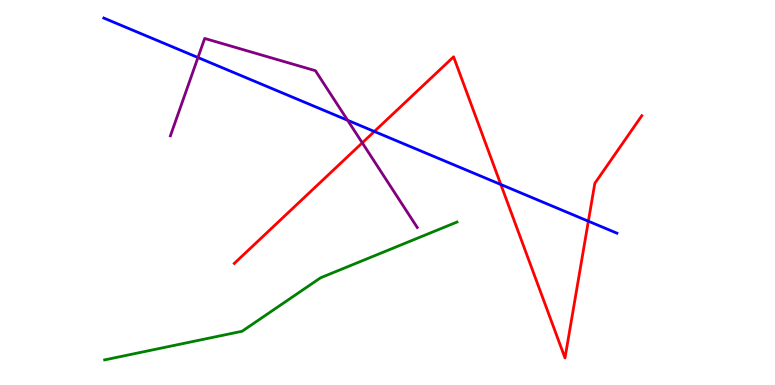[{'lines': ['blue', 'red'], 'intersections': [{'x': 4.83, 'y': 6.59}, {'x': 6.46, 'y': 5.21}, {'x': 7.59, 'y': 4.25}]}, {'lines': ['green', 'red'], 'intersections': []}, {'lines': ['purple', 'red'], 'intersections': [{'x': 4.67, 'y': 6.29}]}, {'lines': ['blue', 'green'], 'intersections': []}, {'lines': ['blue', 'purple'], 'intersections': [{'x': 2.55, 'y': 8.51}, {'x': 4.49, 'y': 6.88}]}, {'lines': ['green', 'purple'], 'intersections': []}]